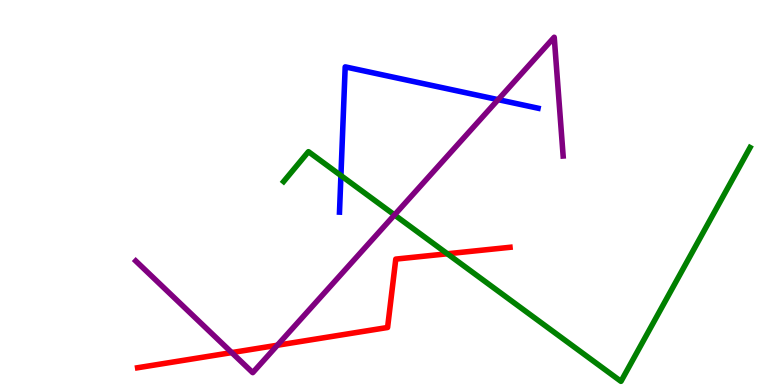[{'lines': ['blue', 'red'], 'intersections': []}, {'lines': ['green', 'red'], 'intersections': [{'x': 5.77, 'y': 3.41}]}, {'lines': ['purple', 'red'], 'intersections': [{'x': 2.99, 'y': 0.842}, {'x': 3.58, 'y': 1.03}]}, {'lines': ['blue', 'green'], 'intersections': [{'x': 4.4, 'y': 5.44}]}, {'lines': ['blue', 'purple'], 'intersections': [{'x': 6.43, 'y': 7.41}]}, {'lines': ['green', 'purple'], 'intersections': [{'x': 5.09, 'y': 4.42}]}]